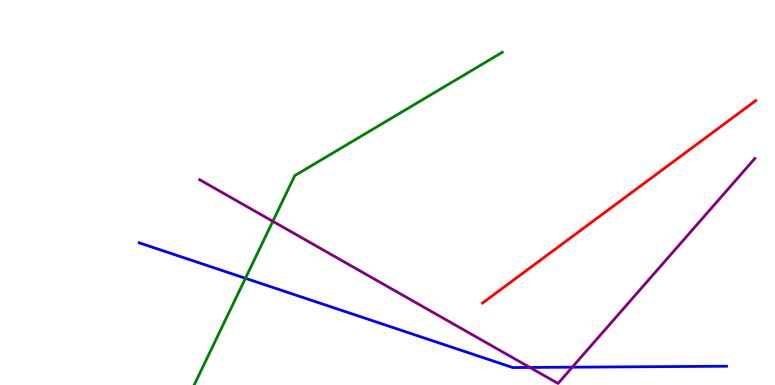[{'lines': ['blue', 'red'], 'intersections': []}, {'lines': ['green', 'red'], 'intersections': []}, {'lines': ['purple', 'red'], 'intersections': []}, {'lines': ['blue', 'green'], 'intersections': [{'x': 3.17, 'y': 2.77}]}, {'lines': ['blue', 'purple'], 'intersections': [{'x': 6.84, 'y': 0.456}, {'x': 7.38, 'y': 0.463}]}, {'lines': ['green', 'purple'], 'intersections': [{'x': 3.52, 'y': 4.25}]}]